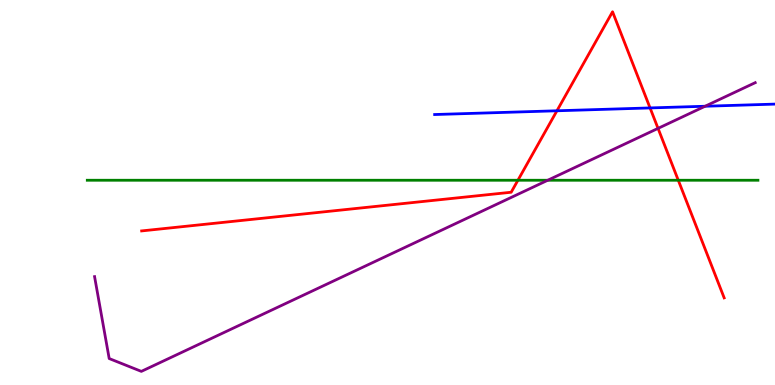[{'lines': ['blue', 'red'], 'intersections': [{'x': 7.19, 'y': 7.12}, {'x': 8.39, 'y': 7.2}]}, {'lines': ['green', 'red'], 'intersections': [{'x': 6.68, 'y': 5.32}, {'x': 8.75, 'y': 5.32}]}, {'lines': ['purple', 'red'], 'intersections': [{'x': 8.49, 'y': 6.67}]}, {'lines': ['blue', 'green'], 'intersections': []}, {'lines': ['blue', 'purple'], 'intersections': [{'x': 9.1, 'y': 7.24}]}, {'lines': ['green', 'purple'], 'intersections': [{'x': 7.07, 'y': 5.32}]}]